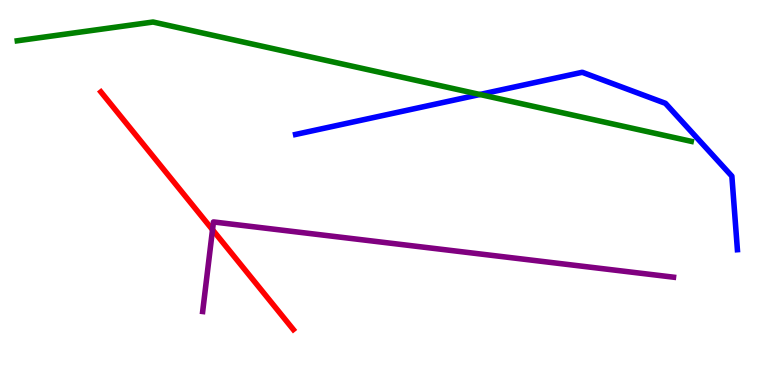[{'lines': ['blue', 'red'], 'intersections': []}, {'lines': ['green', 'red'], 'intersections': []}, {'lines': ['purple', 'red'], 'intersections': [{'x': 2.74, 'y': 4.03}]}, {'lines': ['blue', 'green'], 'intersections': [{'x': 6.19, 'y': 7.55}]}, {'lines': ['blue', 'purple'], 'intersections': []}, {'lines': ['green', 'purple'], 'intersections': []}]